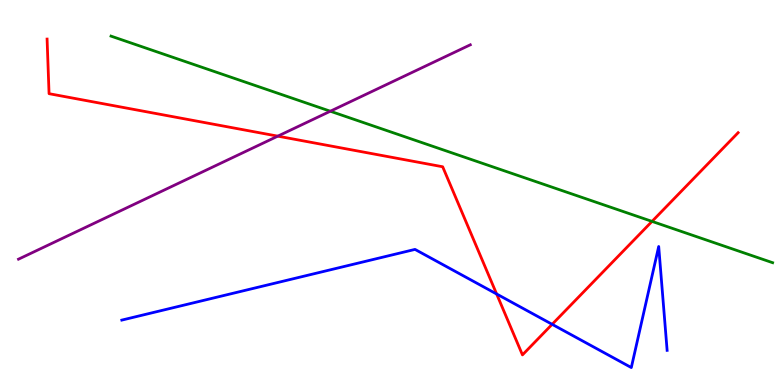[{'lines': ['blue', 'red'], 'intersections': [{'x': 6.41, 'y': 2.36}, {'x': 7.12, 'y': 1.58}]}, {'lines': ['green', 'red'], 'intersections': [{'x': 8.41, 'y': 4.25}]}, {'lines': ['purple', 'red'], 'intersections': [{'x': 3.58, 'y': 6.46}]}, {'lines': ['blue', 'green'], 'intersections': []}, {'lines': ['blue', 'purple'], 'intersections': []}, {'lines': ['green', 'purple'], 'intersections': [{'x': 4.26, 'y': 7.11}]}]